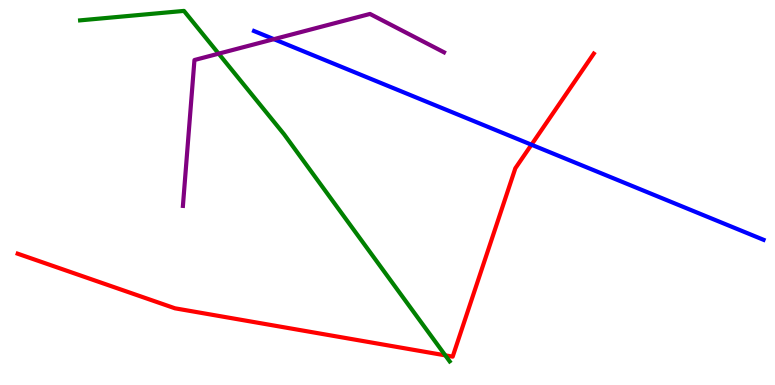[{'lines': ['blue', 'red'], 'intersections': [{'x': 6.86, 'y': 6.24}]}, {'lines': ['green', 'red'], 'intersections': [{'x': 5.75, 'y': 0.77}]}, {'lines': ['purple', 'red'], 'intersections': []}, {'lines': ['blue', 'green'], 'intersections': []}, {'lines': ['blue', 'purple'], 'intersections': [{'x': 3.53, 'y': 8.98}]}, {'lines': ['green', 'purple'], 'intersections': [{'x': 2.82, 'y': 8.61}]}]